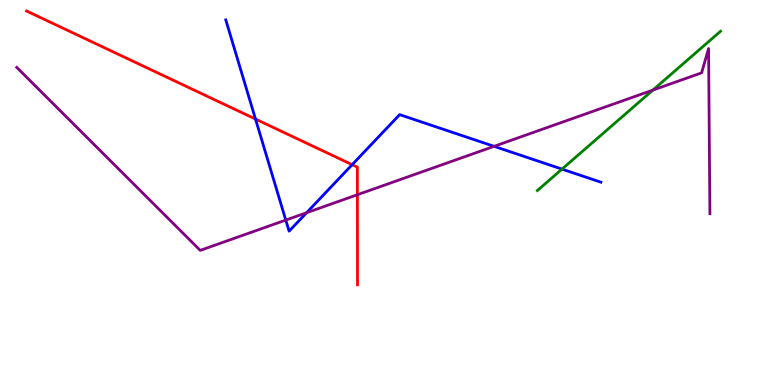[{'lines': ['blue', 'red'], 'intersections': [{'x': 3.3, 'y': 6.91}, {'x': 4.54, 'y': 5.72}]}, {'lines': ['green', 'red'], 'intersections': []}, {'lines': ['purple', 'red'], 'intersections': [{'x': 4.61, 'y': 4.94}]}, {'lines': ['blue', 'green'], 'intersections': [{'x': 7.25, 'y': 5.61}]}, {'lines': ['blue', 'purple'], 'intersections': [{'x': 3.69, 'y': 4.28}, {'x': 3.96, 'y': 4.47}, {'x': 6.38, 'y': 6.2}]}, {'lines': ['green', 'purple'], 'intersections': [{'x': 8.42, 'y': 7.66}]}]